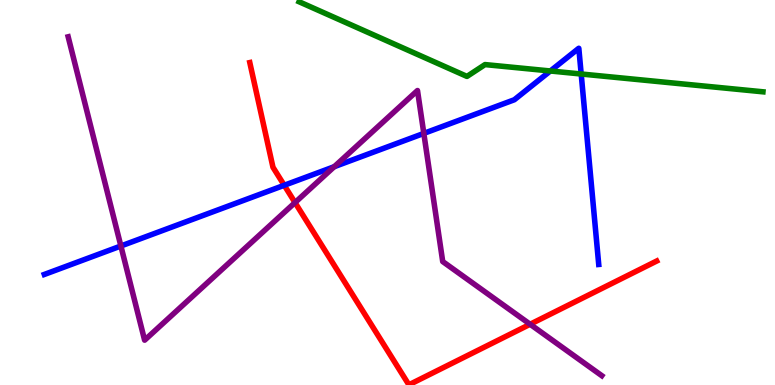[{'lines': ['blue', 'red'], 'intersections': [{'x': 3.67, 'y': 5.19}]}, {'lines': ['green', 'red'], 'intersections': []}, {'lines': ['purple', 'red'], 'intersections': [{'x': 3.81, 'y': 4.74}, {'x': 6.84, 'y': 1.58}]}, {'lines': ['blue', 'green'], 'intersections': [{'x': 7.1, 'y': 8.16}, {'x': 7.5, 'y': 8.08}]}, {'lines': ['blue', 'purple'], 'intersections': [{'x': 1.56, 'y': 3.61}, {'x': 4.31, 'y': 5.67}, {'x': 5.47, 'y': 6.54}]}, {'lines': ['green', 'purple'], 'intersections': []}]